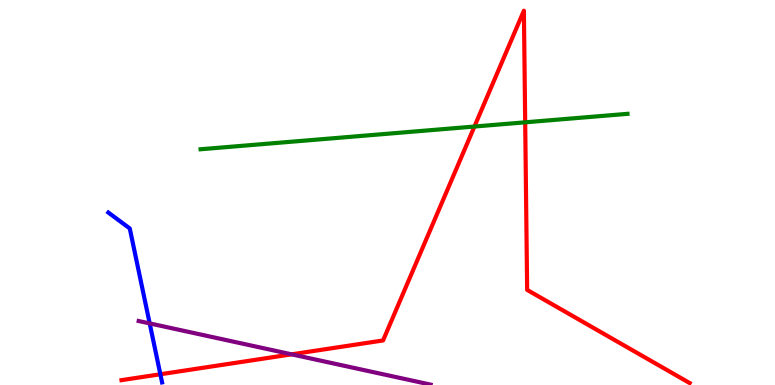[{'lines': ['blue', 'red'], 'intersections': [{'x': 2.07, 'y': 0.279}]}, {'lines': ['green', 'red'], 'intersections': [{'x': 6.12, 'y': 6.71}, {'x': 6.78, 'y': 6.82}]}, {'lines': ['purple', 'red'], 'intersections': [{'x': 3.76, 'y': 0.797}]}, {'lines': ['blue', 'green'], 'intersections': []}, {'lines': ['blue', 'purple'], 'intersections': [{'x': 1.93, 'y': 1.6}]}, {'lines': ['green', 'purple'], 'intersections': []}]